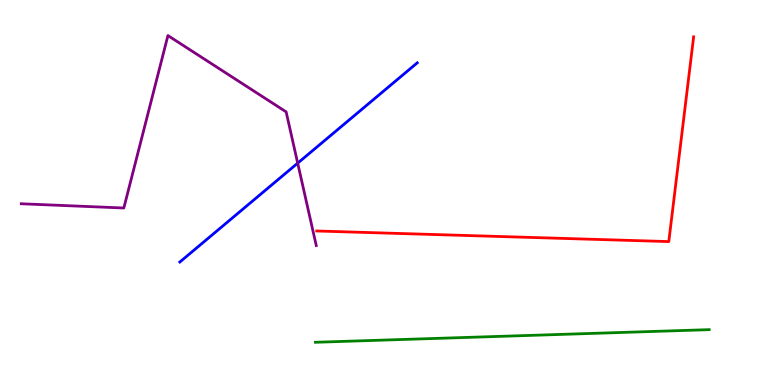[{'lines': ['blue', 'red'], 'intersections': []}, {'lines': ['green', 'red'], 'intersections': []}, {'lines': ['purple', 'red'], 'intersections': []}, {'lines': ['blue', 'green'], 'intersections': []}, {'lines': ['blue', 'purple'], 'intersections': [{'x': 3.84, 'y': 5.76}]}, {'lines': ['green', 'purple'], 'intersections': []}]